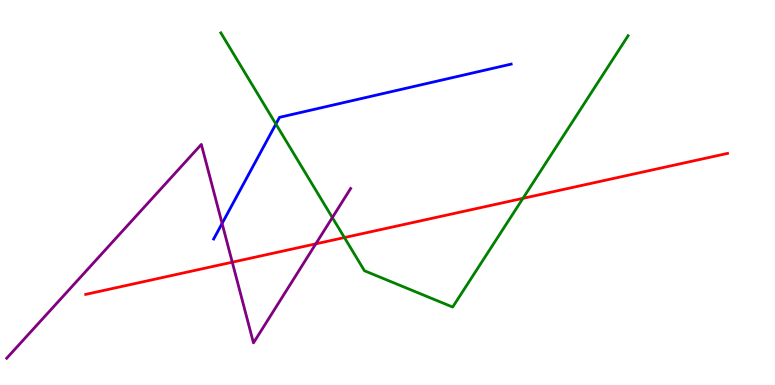[{'lines': ['blue', 'red'], 'intersections': []}, {'lines': ['green', 'red'], 'intersections': [{'x': 4.44, 'y': 3.83}, {'x': 6.75, 'y': 4.85}]}, {'lines': ['purple', 'red'], 'intersections': [{'x': 3.0, 'y': 3.19}, {'x': 4.07, 'y': 3.67}]}, {'lines': ['blue', 'green'], 'intersections': [{'x': 3.56, 'y': 6.78}]}, {'lines': ['blue', 'purple'], 'intersections': [{'x': 2.87, 'y': 4.2}]}, {'lines': ['green', 'purple'], 'intersections': [{'x': 4.29, 'y': 4.35}]}]